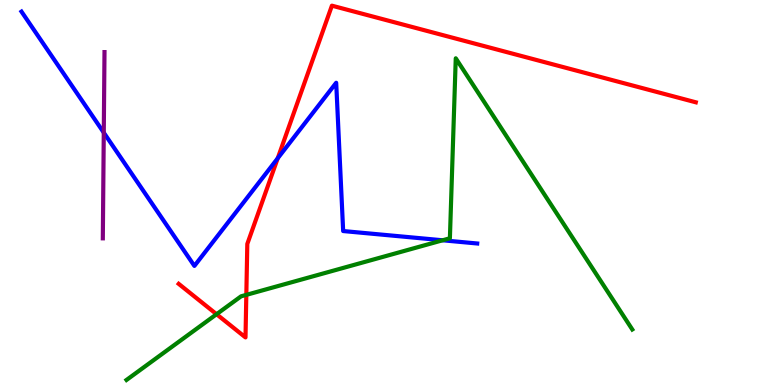[{'lines': ['blue', 'red'], 'intersections': [{'x': 3.58, 'y': 5.89}]}, {'lines': ['green', 'red'], 'intersections': [{'x': 2.79, 'y': 1.84}, {'x': 3.18, 'y': 2.34}]}, {'lines': ['purple', 'red'], 'intersections': []}, {'lines': ['blue', 'green'], 'intersections': [{'x': 5.71, 'y': 3.76}]}, {'lines': ['blue', 'purple'], 'intersections': [{'x': 1.34, 'y': 6.55}]}, {'lines': ['green', 'purple'], 'intersections': []}]